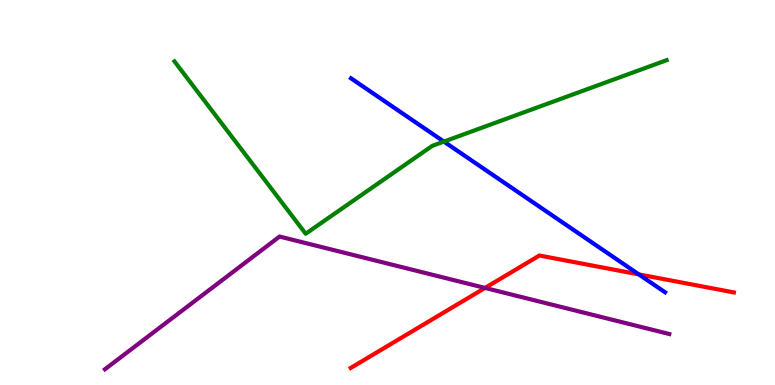[{'lines': ['blue', 'red'], 'intersections': [{'x': 8.24, 'y': 2.87}]}, {'lines': ['green', 'red'], 'intersections': []}, {'lines': ['purple', 'red'], 'intersections': [{'x': 6.26, 'y': 2.52}]}, {'lines': ['blue', 'green'], 'intersections': [{'x': 5.73, 'y': 6.32}]}, {'lines': ['blue', 'purple'], 'intersections': []}, {'lines': ['green', 'purple'], 'intersections': []}]